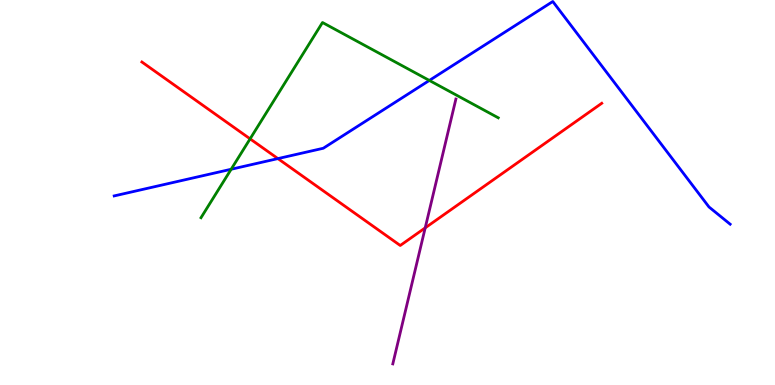[{'lines': ['blue', 'red'], 'intersections': [{'x': 3.59, 'y': 5.88}]}, {'lines': ['green', 'red'], 'intersections': [{'x': 3.23, 'y': 6.39}]}, {'lines': ['purple', 'red'], 'intersections': [{'x': 5.49, 'y': 4.08}]}, {'lines': ['blue', 'green'], 'intersections': [{'x': 2.98, 'y': 5.6}, {'x': 5.54, 'y': 7.91}]}, {'lines': ['blue', 'purple'], 'intersections': []}, {'lines': ['green', 'purple'], 'intersections': []}]